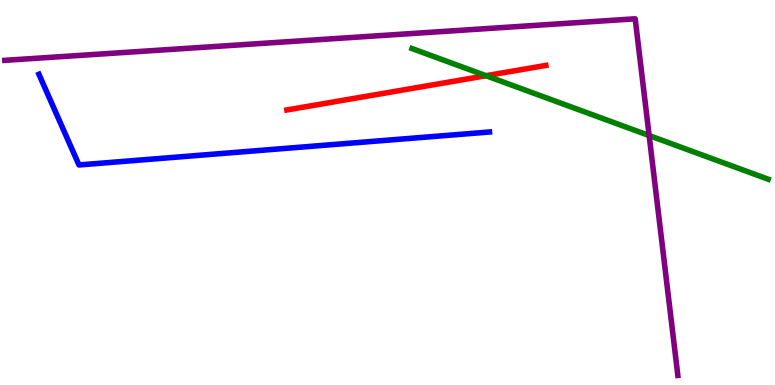[{'lines': ['blue', 'red'], 'intersections': []}, {'lines': ['green', 'red'], 'intersections': [{'x': 6.27, 'y': 8.03}]}, {'lines': ['purple', 'red'], 'intersections': []}, {'lines': ['blue', 'green'], 'intersections': []}, {'lines': ['blue', 'purple'], 'intersections': []}, {'lines': ['green', 'purple'], 'intersections': [{'x': 8.38, 'y': 6.48}]}]